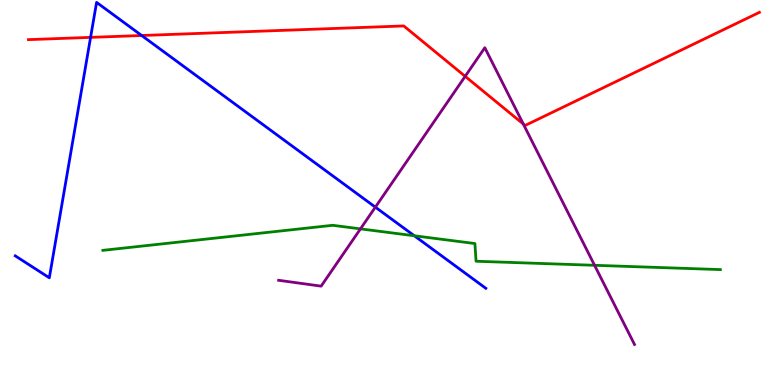[{'lines': ['blue', 'red'], 'intersections': [{'x': 1.17, 'y': 9.03}, {'x': 1.83, 'y': 9.08}]}, {'lines': ['green', 'red'], 'intersections': []}, {'lines': ['purple', 'red'], 'intersections': [{'x': 6.0, 'y': 8.02}, {'x': 6.75, 'y': 6.78}]}, {'lines': ['blue', 'green'], 'intersections': [{'x': 5.35, 'y': 3.88}]}, {'lines': ['blue', 'purple'], 'intersections': [{'x': 4.84, 'y': 4.62}]}, {'lines': ['green', 'purple'], 'intersections': [{'x': 4.65, 'y': 4.06}, {'x': 7.67, 'y': 3.11}]}]